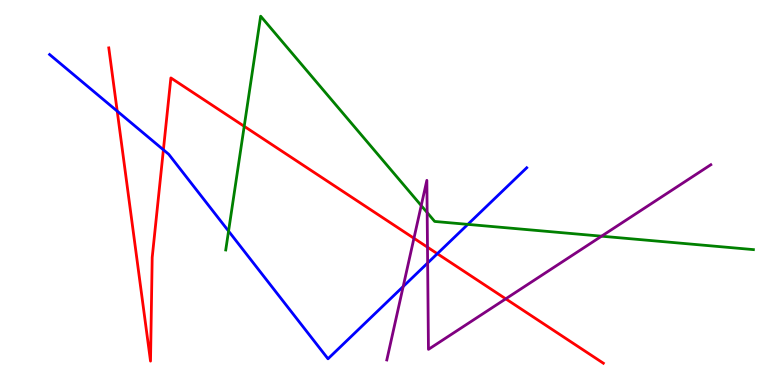[{'lines': ['blue', 'red'], 'intersections': [{'x': 1.51, 'y': 7.11}, {'x': 2.11, 'y': 6.11}, {'x': 5.64, 'y': 3.41}]}, {'lines': ['green', 'red'], 'intersections': [{'x': 3.15, 'y': 6.72}]}, {'lines': ['purple', 'red'], 'intersections': [{'x': 5.34, 'y': 3.81}, {'x': 5.52, 'y': 3.58}, {'x': 6.53, 'y': 2.24}]}, {'lines': ['blue', 'green'], 'intersections': [{'x': 2.95, 'y': 4.0}, {'x': 6.04, 'y': 4.17}]}, {'lines': ['blue', 'purple'], 'intersections': [{'x': 5.2, 'y': 2.56}, {'x': 5.52, 'y': 3.17}]}, {'lines': ['green', 'purple'], 'intersections': [{'x': 5.44, 'y': 4.66}, {'x': 5.51, 'y': 4.48}, {'x': 7.76, 'y': 3.87}]}]